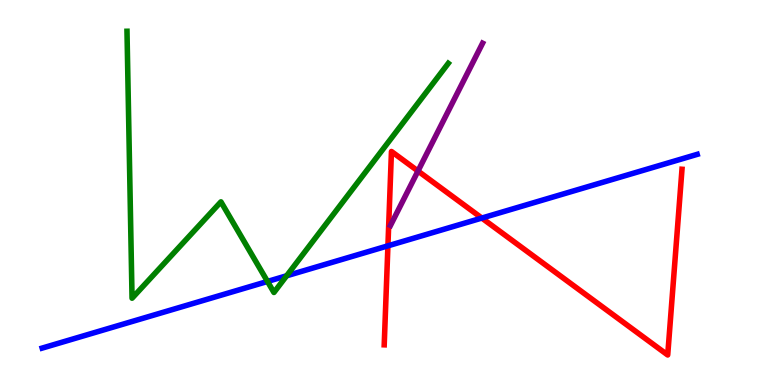[{'lines': ['blue', 'red'], 'intersections': [{'x': 5.01, 'y': 3.61}, {'x': 6.22, 'y': 4.34}]}, {'lines': ['green', 'red'], 'intersections': []}, {'lines': ['purple', 'red'], 'intersections': [{'x': 5.39, 'y': 5.56}]}, {'lines': ['blue', 'green'], 'intersections': [{'x': 3.45, 'y': 2.69}, {'x': 3.7, 'y': 2.84}]}, {'lines': ['blue', 'purple'], 'intersections': []}, {'lines': ['green', 'purple'], 'intersections': []}]